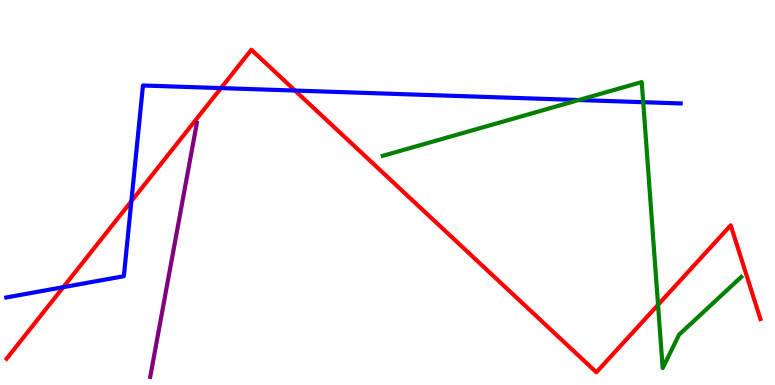[{'lines': ['blue', 'red'], 'intersections': [{'x': 0.817, 'y': 2.54}, {'x': 1.7, 'y': 4.77}, {'x': 2.85, 'y': 7.71}, {'x': 3.81, 'y': 7.65}]}, {'lines': ['green', 'red'], 'intersections': [{'x': 8.49, 'y': 2.08}]}, {'lines': ['purple', 'red'], 'intersections': []}, {'lines': ['blue', 'green'], 'intersections': [{'x': 7.47, 'y': 7.4}, {'x': 8.3, 'y': 7.35}]}, {'lines': ['blue', 'purple'], 'intersections': []}, {'lines': ['green', 'purple'], 'intersections': []}]